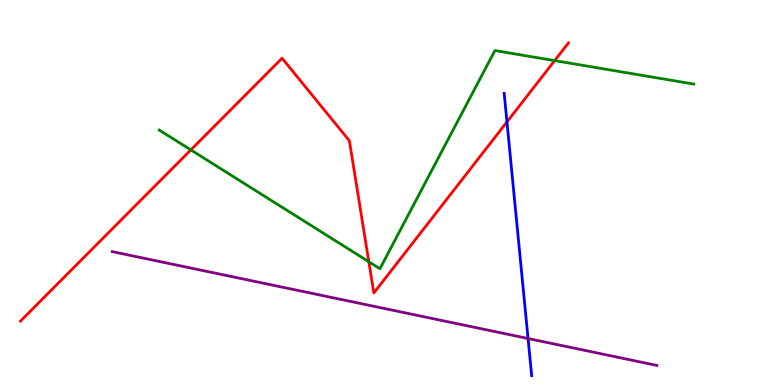[{'lines': ['blue', 'red'], 'intersections': [{'x': 6.54, 'y': 6.83}]}, {'lines': ['green', 'red'], 'intersections': [{'x': 2.46, 'y': 6.11}, {'x': 4.76, 'y': 3.2}, {'x': 7.16, 'y': 8.43}]}, {'lines': ['purple', 'red'], 'intersections': []}, {'lines': ['blue', 'green'], 'intersections': []}, {'lines': ['blue', 'purple'], 'intersections': [{'x': 6.81, 'y': 1.21}]}, {'lines': ['green', 'purple'], 'intersections': []}]